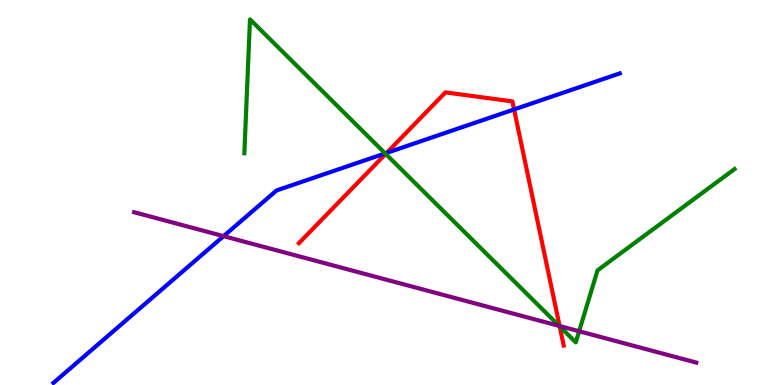[{'lines': ['blue', 'red'], 'intersections': [{'x': 4.99, 'y': 6.03}, {'x': 6.63, 'y': 7.16}]}, {'lines': ['green', 'red'], 'intersections': [{'x': 4.98, 'y': 6.0}, {'x': 7.22, 'y': 1.52}]}, {'lines': ['purple', 'red'], 'intersections': [{'x': 7.22, 'y': 1.53}]}, {'lines': ['blue', 'green'], 'intersections': [{'x': 4.97, 'y': 6.02}]}, {'lines': ['blue', 'purple'], 'intersections': [{'x': 2.88, 'y': 3.87}]}, {'lines': ['green', 'purple'], 'intersections': [{'x': 7.22, 'y': 1.53}, {'x': 7.47, 'y': 1.4}]}]